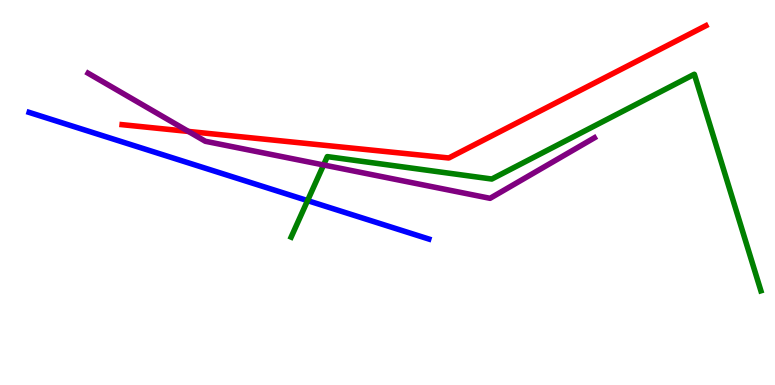[{'lines': ['blue', 'red'], 'intersections': []}, {'lines': ['green', 'red'], 'intersections': []}, {'lines': ['purple', 'red'], 'intersections': [{'x': 2.43, 'y': 6.59}]}, {'lines': ['blue', 'green'], 'intersections': [{'x': 3.97, 'y': 4.79}]}, {'lines': ['blue', 'purple'], 'intersections': []}, {'lines': ['green', 'purple'], 'intersections': [{'x': 4.18, 'y': 5.72}]}]